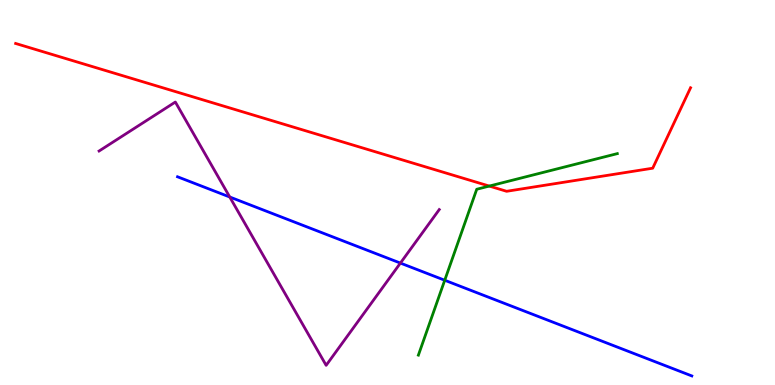[{'lines': ['blue', 'red'], 'intersections': []}, {'lines': ['green', 'red'], 'intersections': [{'x': 6.31, 'y': 5.17}]}, {'lines': ['purple', 'red'], 'intersections': []}, {'lines': ['blue', 'green'], 'intersections': [{'x': 5.74, 'y': 2.72}]}, {'lines': ['blue', 'purple'], 'intersections': [{'x': 2.96, 'y': 4.88}, {'x': 5.17, 'y': 3.17}]}, {'lines': ['green', 'purple'], 'intersections': []}]